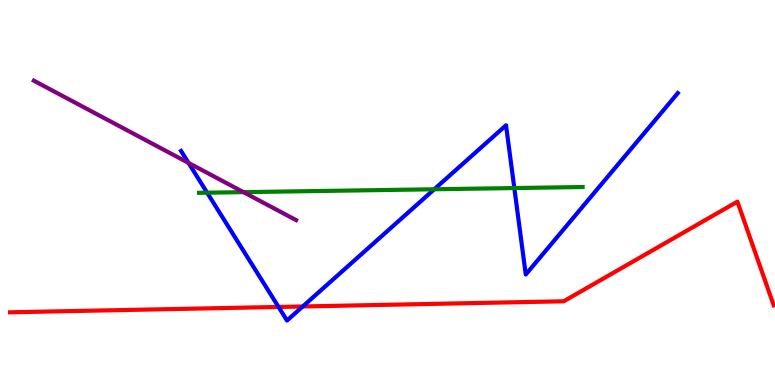[{'lines': ['blue', 'red'], 'intersections': [{'x': 3.59, 'y': 2.03}, {'x': 3.91, 'y': 2.04}]}, {'lines': ['green', 'red'], 'intersections': []}, {'lines': ['purple', 'red'], 'intersections': []}, {'lines': ['blue', 'green'], 'intersections': [{'x': 2.67, 'y': 4.99}, {'x': 5.6, 'y': 5.08}, {'x': 6.64, 'y': 5.12}]}, {'lines': ['blue', 'purple'], 'intersections': [{'x': 2.43, 'y': 5.77}]}, {'lines': ['green', 'purple'], 'intersections': [{'x': 3.14, 'y': 5.01}]}]